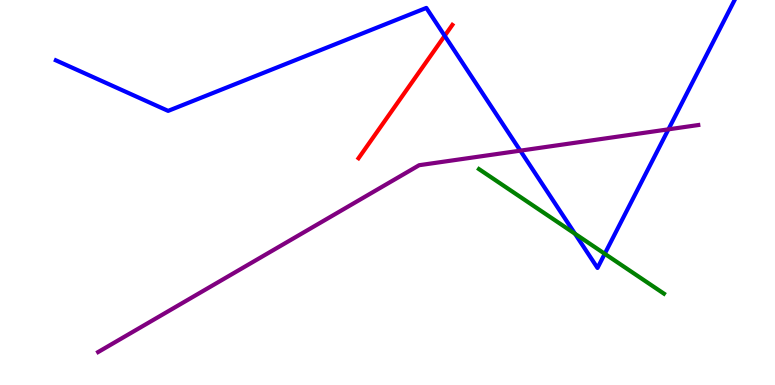[{'lines': ['blue', 'red'], 'intersections': [{'x': 5.74, 'y': 9.07}]}, {'lines': ['green', 'red'], 'intersections': []}, {'lines': ['purple', 'red'], 'intersections': []}, {'lines': ['blue', 'green'], 'intersections': [{'x': 7.42, 'y': 3.93}, {'x': 7.8, 'y': 3.41}]}, {'lines': ['blue', 'purple'], 'intersections': [{'x': 6.71, 'y': 6.09}, {'x': 8.63, 'y': 6.64}]}, {'lines': ['green', 'purple'], 'intersections': []}]